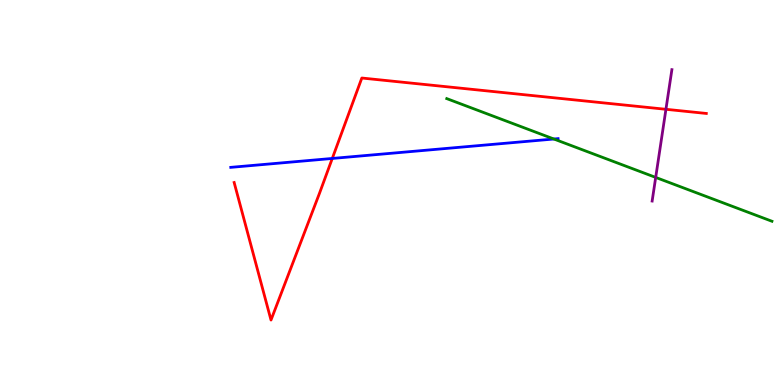[{'lines': ['blue', 'red'], 'intersections': [{'x': 4.29, 'y': 5.88}]}, {'lines': ['green', 'red'], 'intersections': []}, {'lines': ['purple', 'red'], 'intersections': [{'x': 8.59, 'y': 7.16}]}, {'lines': ['blue', 'green'], 'intersections': [{'x': 7.15, 'y': 6.39}]}, {'lines': ['blue', 'purple'], 'intersections': []}, {'lines': ['green', 'purple'], 'intersections': [{'x': 8.46, 'y': 5.39}]}]